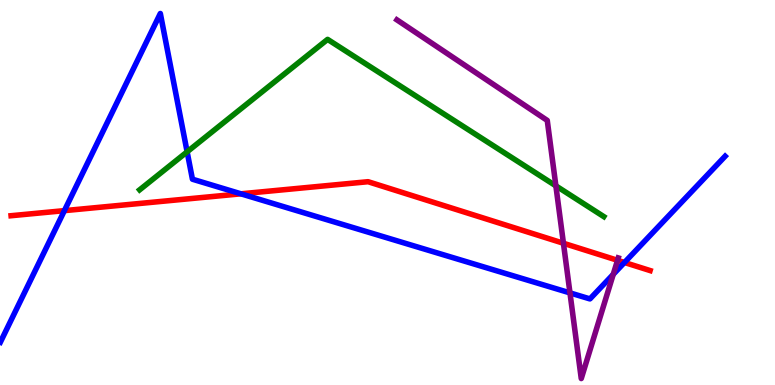[{'lines': ['blue', 'red'], 'intersections': [{'x': 0.831, 'y': 4.53}, {'x': 3.11, 'y': 4.97}, {'x': 8.06, 'y': 3.18}]}, {'lines': ['green', 'red'], 'intersections': []}, {'lines': ['purple', 'red'], 'intersections': [{'x': 7.27, 'y': 3.68}, {'x': 7.97, 'y': 3.24}]}, {'lines': ['blue', 'green'], 'intersections': [{'x': 2.41, 'y': 6.06}]}, {'lines': ['blue', 'purple'], 'intersections': [{'x': 7.35, 'y': 2.39}, {'x': 7.91, 'y': 2.87}]}, {'lines': ['green', 'purple'], 'intersections': [{'x': 7.17, 'y': 5.17}]}]